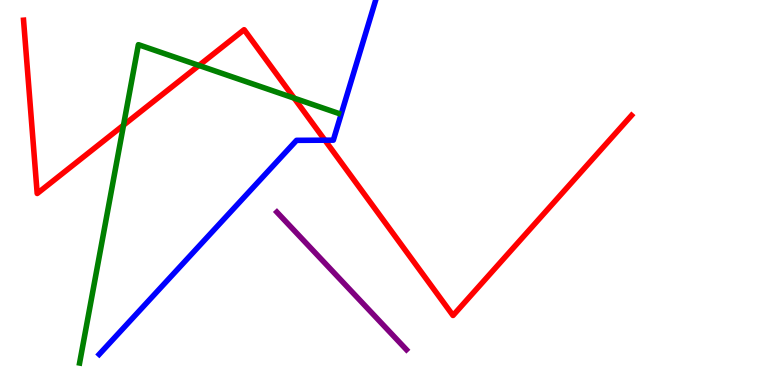[{'lines': ['blue', 'red'], 'intersections': [{'x': 4.19, 'y': 6.36}]}, {'lines': ['green', 'red'], 'intersections': [{'x': 1.59, 'y': 6.75}, {'x': 2.57, 'y': 8.3}, {'x': 3.8, 'y': 7.45}]}, {'lines': ['purple', 'red'], 'intersections': []}, {'lines': ['blue', 'green'], 'intersections': []}, {'lines': ['blue', 'purple'], 'intersections': []}, {'lines': ['green', 'purple'], 'intersections': []}]